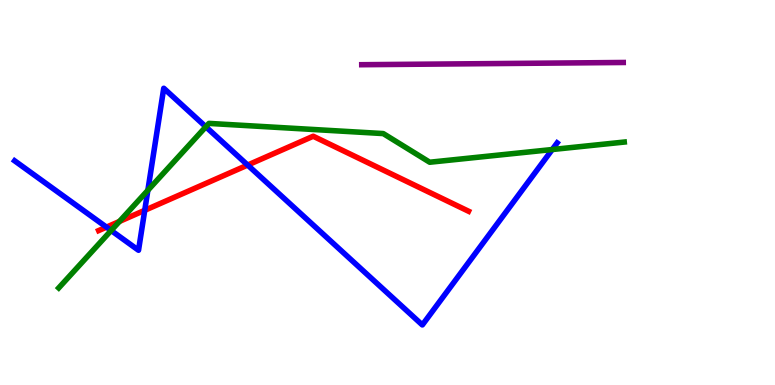[{'lines': ['blue', 'red'], 'intersections': [{'x': 1.37, 'y': 4.1}, {'x': 1.87, 'y': 4.54}, {'x': 3.2, 'y': 5.71}]}, {'lines': ['green', 'red'], 'intersections': [{'x': 1.54, 'y': 4.25}]}, {'lines': ['purple', 'red'], 'intersections': []}, {'lines': ['blue', 'green'], 'intersections': [{'x': 1.43, 'y': 4.01}, {'x': 1.91, 'y': 5.06}, {'x': 2.66, 'y': 6.71}, {'x': 7.13, 'y': 6.12}]}, {'lines': ['blue', 'purple'], 'intersections': []}, {'lines': ['green', 'purple'], 'intersections': []}]